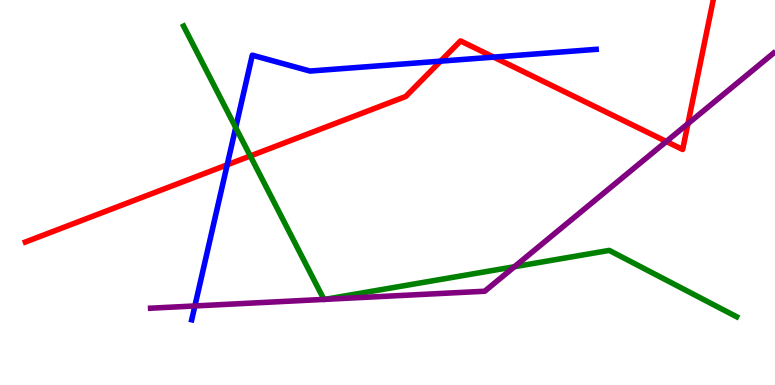[{'lines': ['blue', 'red'], 'intersections': [{'x': 2.93, 'y': 5.72}, {'x': 5.68, 'y': 8.41}, {'x': 6.37, 'y': 8.52}]}, {'lines': ['green', 'red'], 'intersections': [{'x': 3.23, 'y': 5.95}]}, {'lines': ['purple', 'red'], 'intersections': [{'x': 8.6, 'y': 6.32}, {'x': 8.88, 'y': 6.79}]}, {'lines': ['blue', 'green'], 'intersections': [{'x': 3.04, 'y': 6.69}]}, {'lines': ['blue', 'purple'], 'intersections': [{'x': 2.51, 'y': 2.05}]}, {'lines': ['green', 'purple'], 'intersections': [{'x': 4.18, 'y': 2.22}, {'x': 4.19, 'y': 2.22}, {'x': 6.64, 'y': 3.07}]}]